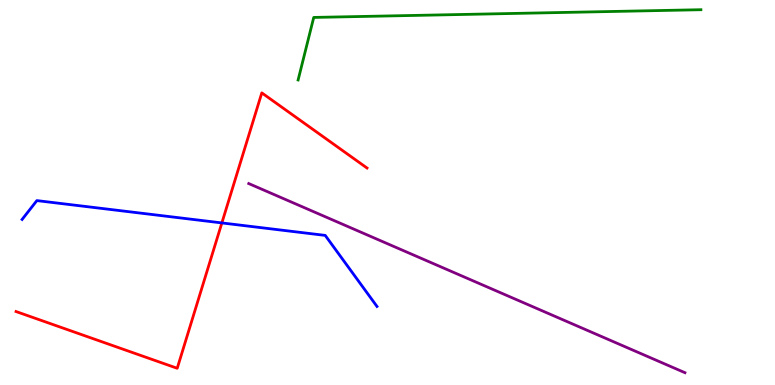[{'lines': ['blue', 'red'], 'intersections': [{'x': 2.86, 'y': 4.21}]}, {'lines': ['green', 'red'], 'intersections': []}, {'lines': ['purple', 'red'], 'intersections': []}, {'lines': ['blue', 'green'], 'intersections': []}, {'lines': ['blue', 'purple'], 'intersections': []}, {'lines': ['green', 'purple'], 'intersections': []}]